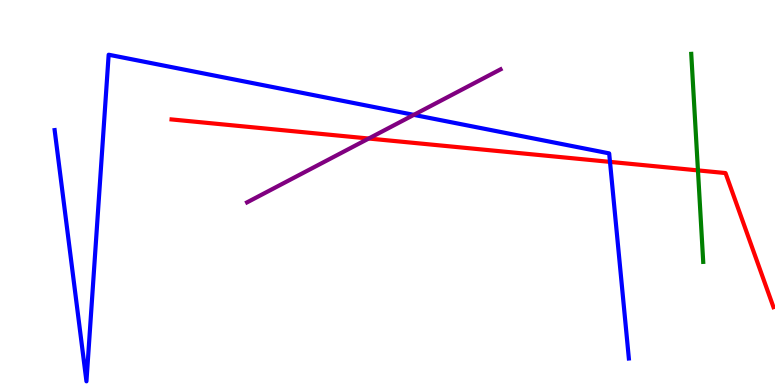[{'lines': ['blue', 'red'], 'intersections': [{'x': 7.87, 'y': 5.8}]}, {'lines': ['green', 'red'], 'intersections': [{'x': 9.01, 'y': 5.57}]}, {'lines': ['purple', 'red'], 'intersections': [{'x': 4.76, 'y': 6.4}]}, {'lines': ['blue', 'green'], 'intersections': []}, {'lines': ['blue', 'purple'], 'intersections': [{'x': 5.34, 'y': 7.02}]}, {'lines': ['green', 'purple'], 'intersections': []}]